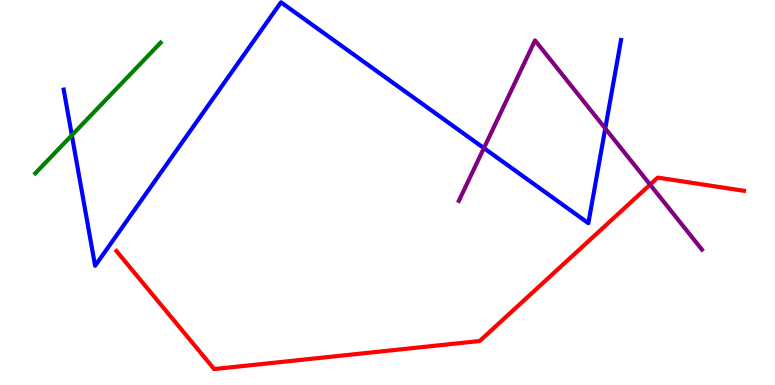[{'lines': ['blue', 'red'], 'intersections': []}, {'lines': ['green', 'red'], 'intersections': []}, {'lines': ['purple', 'red'], 'intersections': [{'x': 8.39, 'y': 5.2}]}, {'lines': ['blue', 'green'], 'intersections': [{'x': 0.927, 'y': 6.49}]}, {'lines': ['blue', 'purple'], 'intersections': [{'x': 6.24, 'y': 6.15}, {'x': 7.81, 'y': 6.66}]}, {'lines': ['green', 'purple'], 'intersections': []}]